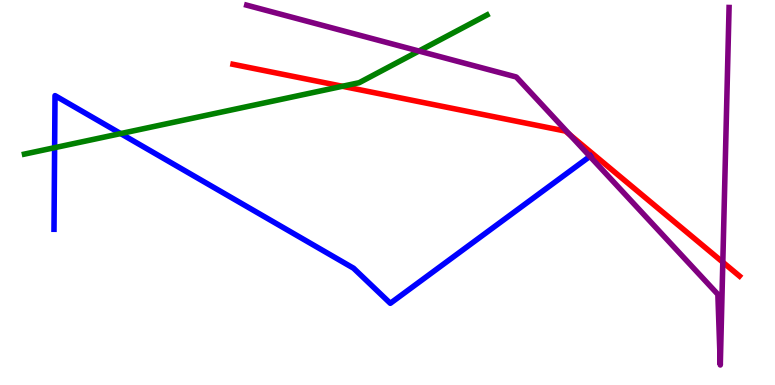[{'lines': ['blue', 'red'], 'intersections': []}, {'lines': ['green', 'red'], 'intersections': [{'x': 4.42, 'y': 7.76}]}, {'lines': ['purple', 'red'], 'intersections': [{'x': 7.35, 'y': 6.5}, {'x': 9.33, 'y': 3.19}]}, {'lines': ['blue', 'green'], 'intersections': [{'x': 0.705, 'y': 6.16}, {'x': 1.56, 'y': 6.53}]}, {'lines': ['blue', 'purple'], 'intersections': [{'x': 7.61, 'y': 5.94}]}, {'lines': ['green', 'purple'], 'intersections': [{'x': 5.41, 'y': 8.67}]}]